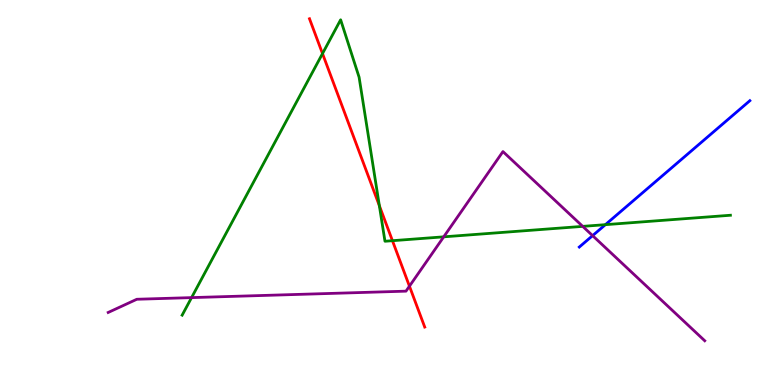[{'lines': ['blue', 'red'], 'intersections': []}, {'lines': ['green', 'red'], 'intersections': [{'x': 4.16, 'y': 8.61}, {'x': 4.89, 'y': 4.66}, {'x': 5.06, 'y': 3.75}]}, {'lines': ['purple', 'red'], 'intersections': [{'x': 5.28, 'y': 2.57}]}, {'lines': ['blue', 'green'], 'intersections': [{'x': 7.81, 'y': 4.16}]}, {'lines': ['blue', 'purple'], 'intersections': [{'x': 7.65, 'y': 3.88}]}, {'lines': ['green', 'purple'], 'intersections': [{'x': 2.47, 'y': 2.27}, {'x': 5.73, 'y': 3.85}, {'x': 7.52, 'y': 4.12}]}]